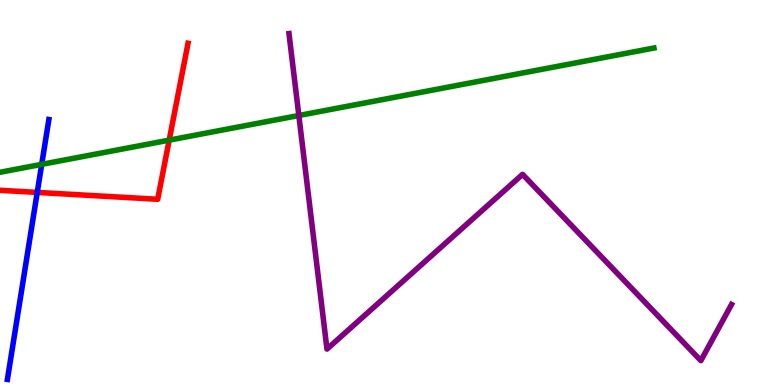[{'lines': ['blue', 'red'], 'intersections': [{'x': 0.48, 'y': 5.0}]}, {'lines': ['green', 'red'], 'intersections': [{'x': 2.18, 'y': 6.36}]}, {'lines': ['purple', 'red'], 'intersections': []}, {'lines': ['blue', 'green'], 'intersections': [{'x': 0.538, 'y': 5.73}]}, {'lines': ['blue', 'purple'], 'intersections': []}, {'lines': ['green', 'purple'], 'intersections': [{'x': 3.86, 'y': 7.0}]}]